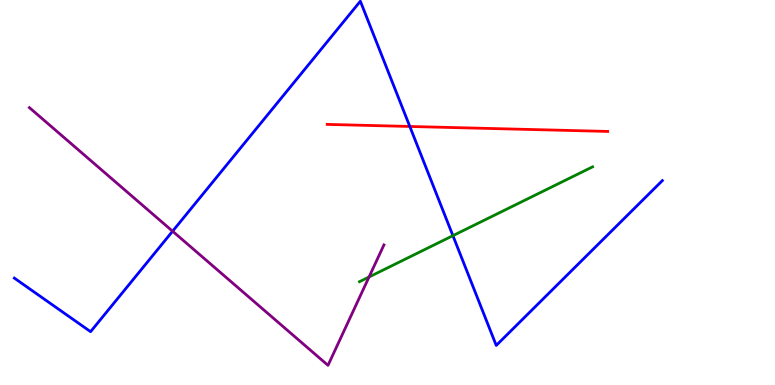[{'lines': ['blue', 'red'], 'intersections': [{'x': 5.29, 'y': 6.72}]}, {'lines': ['green', 'red'], 'intersections': []}, {'lines': ['purple', 'red'], 'intersections': []}, {'lines': ['blue', 'green'], 'intersections': [{'x': 5.84, 'y': 3.88}]}, {'lines': ['blue', 'purple'], 'intersections': [{'x': 2.23, 'y': 3.99}]}, {'lines': ['green', 'purple'], 'intersections': [{'x': 4.76, 'y': 2.81}]}]